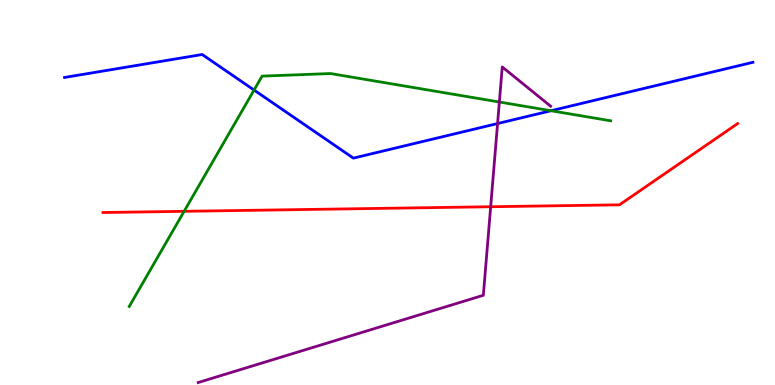[{'lines': ['blue', 'red'], 'intersections': []}, {'lines': ['green', 'red'], 'intersections': [{'x': 2.38, 'y': 4.51}]}, {'lines': ['purple', 'red'], 'intersections': [{'x': 6.33, 'y': 4.63}]}, {'lines': ['blue', 'green'], 'intersections': [{'x': 3.28, 'y': 7.66}, {'x': 7.11, 'y': 7.12}]}, {'lines': ['blue', 'purple'], 'intersections': [{'x': 6.42, 'y': 6.79}]}, {'lines': ['green', 'purple'], 'intersections': [{'x': 6.44, 'y': 7.35}]}]